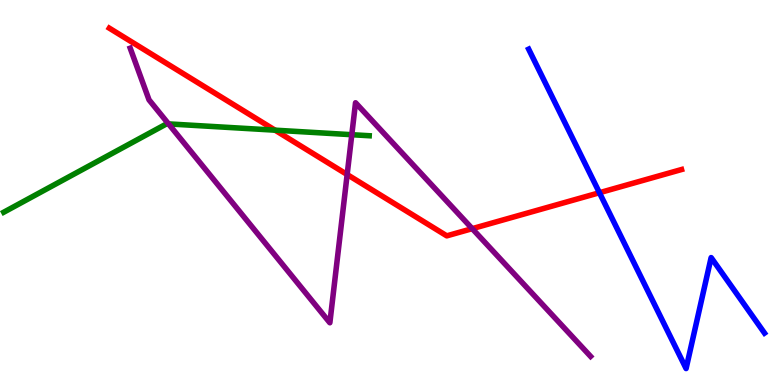[{'lines': ['blue', 'red'], 'intersections': [{'x': 7.73, 'y': 4.99}]}, {'lines': ['green', 'red'], 'intersections': [{'x': 3.55, 'y': 6.62}]}, {'lines': ['purple', 'red'], 'intersections': [{'x': 4.48, 'y': 5.47}, {'x': 6.09, 'y': 4.06}]}, {'lines': ['blue', 'green'], 'intersections': []}, {'lines': ['blue', 'purple'], 'intersections': []}, {'lines': ['green', 'purple'], 'intersections': [{'x': 2.17, 'y': 6.78}, {'x': 4.54, 'y': 6.5}]}]